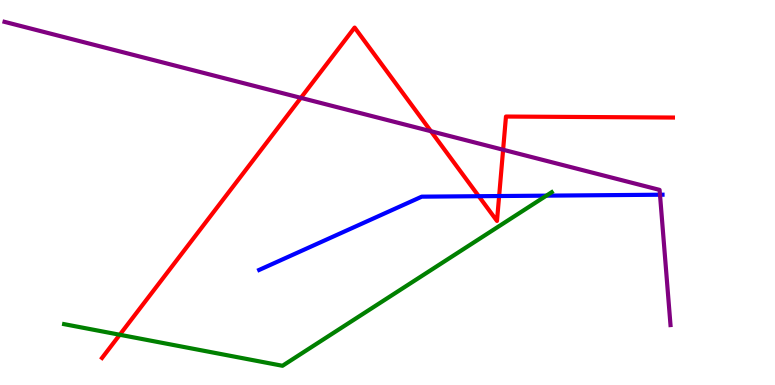[{'lines': ['blue', 'red'], 'intersections': [{'x': 6.18, 'y': 4.9}, {'x': 6.44, 'y': 4.91}]}, {'lines': ['green', 'red'], 'intersections': [{'x': 1.55, 'y': 1.31}]}, {'lines': ['purple', 'red'], 'intersections': [{'x': 3.88, 'y': 7.46}, {'x': 5.56, 'y': 6.59}, {'x': 6.49, 'y': 6.11}]}, {'lines': ['blue', 'green'], 'intersections': [{'x': 7.05, 'y': 4.92}]}, {'lines': ['blue', 'purple'], 'intersections': [{'x': 8.52, 'y': 4.94}]}, {'lines': ['green', 'purple'], 'intersections': []}]